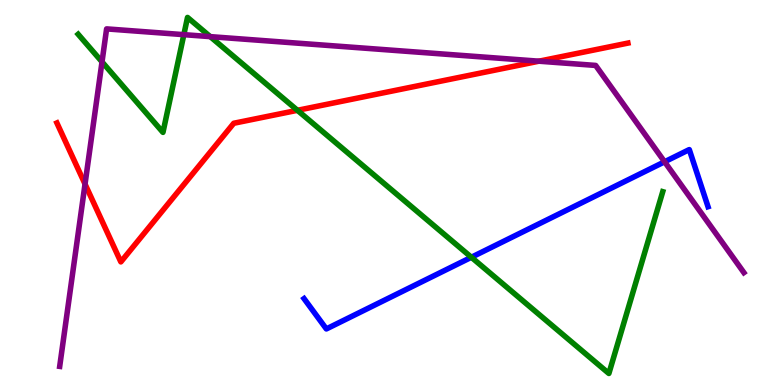[{'lines': ['blue', 'red'], 'intersections': []}, {'lines': ['green', 'red'], 'intersections': [{'x': 3.84, 'y': 7.13}]}, {'lines': ['purple', 'red'], 'intersections': [{'x': 1.1, 'y': 5.22}, {'x': 6.95, 'y': 8.41}]}, {'lines': ['blue', 'green'], 'intersections': [{'x': 6.08, 'y': 3.32}]}, {'lines': ['blue', 'purple'], 'intersections': [{'x': 8.58, 'y': 5.8}]}, {'lines': ['green', 'purple'], 'intersections': [{'x': 1.32, 'y': 8.39}, {'x': 2.37, 'y': 9.1}, {'x': 2.71, 'y': 9.05}]}]